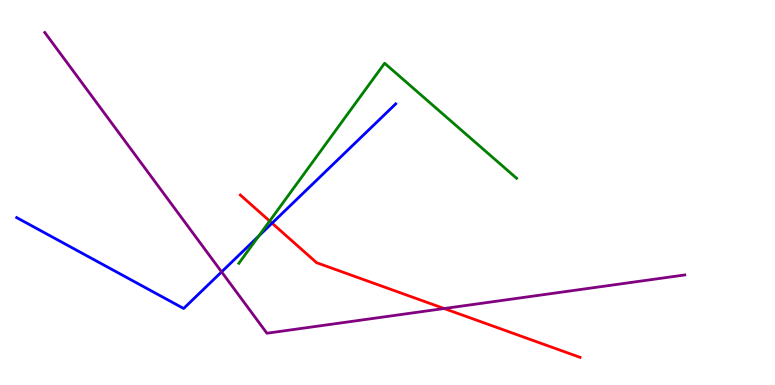[{'lines': ['blue', 'red'], 'intersections': [{'x': 3.51, 'y': 4.2}]}, {'lines': ['green', 'red'], 'intersections': [{'x': 3.48, 'y': 4.26}]}, {'lines': ['purple', 'red'], 'intersections': [{'x': 5.73, 'y': 1.99}]}, {'lines': ['blue', 'green'], 'intersections': [{'x': 3.34, 'y': 3.87}]}, {'lines': ['blue', 'purple'], 'intersections': [{'x': 2.86, 'y': 2.94}]}, {'lines': ['green', 'purple'], 'intersections': []}]